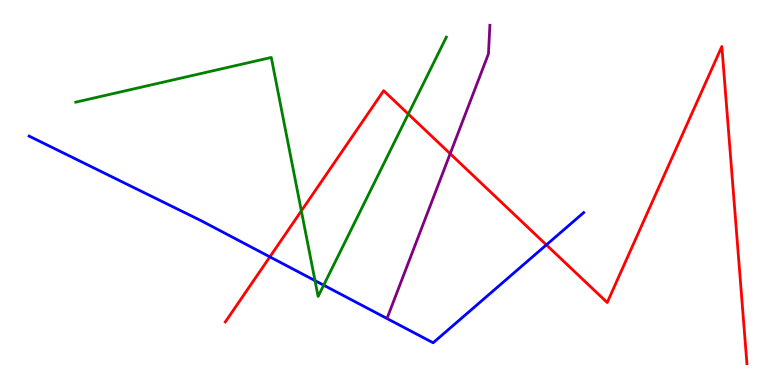[{'lines': ['blue', 'red'], 'intersections': [{'x': 3.48, 'y': 3.33}, {'x': 7.05, 'y': 3.64}]}, {'lines': ['green', 'red'], 'intersections': [{'x': 3.89, 'y': 4.52}, {'x': 5.27, 'y': 7.04}]}, {'lines': ['purple', 'red'], 'intersections': [{'x': 5.81, 'y': 6.01}]}, {'lines': ['blue', 'green'], 'intersections': [{'x': 4.06, 'y': 2.71}, {'x': 4.18, 'y': 2.59}]}, {'lines': ['blue', 'purple'], 'intersections': []}, {'lines': ['green', 'purple'], 'intersections': []}]